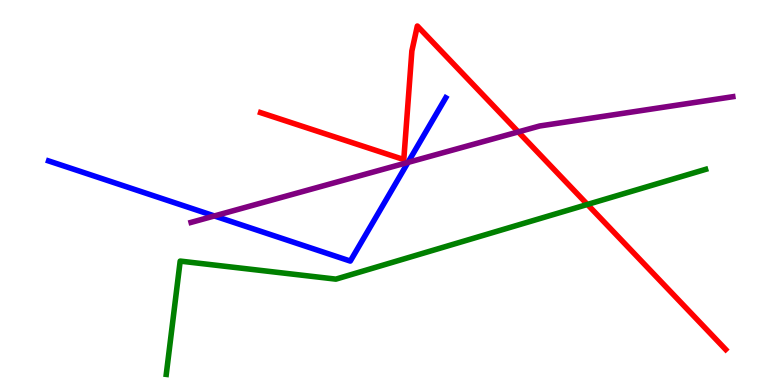[{'lines': ['blue', 'red'], 'intersections': []}, {'lines': ['green', 'red'], 'intersections': [{'x': 7.58, 'y': 4.69}]}, {'lines': ['purple', 'red'], 'intersections': [{'x': 6.69, 'y': 6.57}]}, {'lines': ['blue', 'green'], 'intersections': []}, {'lines': ['blue', 'purple'], 'intersections': [{'x': 2.77, 'y': 4.39}, {'x': 5.26, 'y': 5.78}]}, {'lines': ['green', 'purple'], 'intersections': []}]